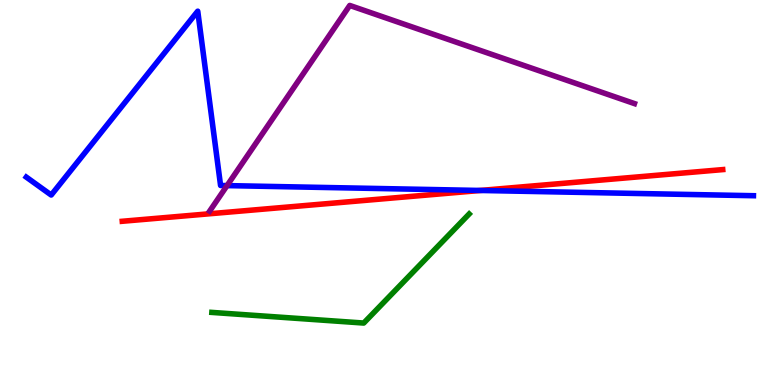[{'lines': ['blue', 'red'], 'intersections': [{'x': 6.2, 'y': 5.05}]}, {'lines': ['green', 'red'], 'intersections': []}, {'lines': ['purple', 'red'], 'intersections': []}, {'lines': ['blue', 'green'], 'intersections': []}, {'lines': ['blue', 'purple'], 'intersections': [{'x': 2.93, 'y': 5.18}]}, {'lines': ['green', 'purple'], 'intersections': []}]